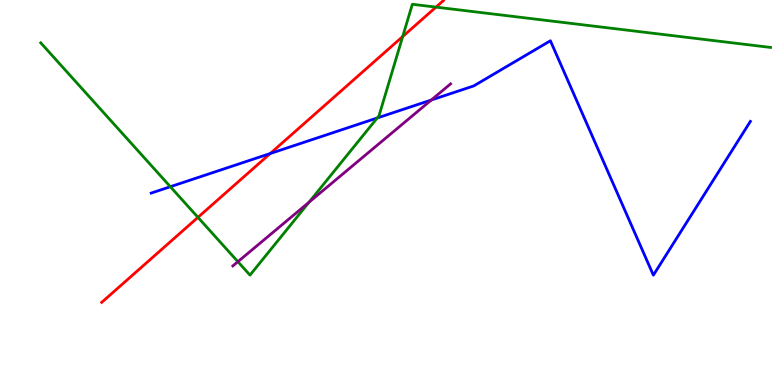[{'lines': ['blue', 'red'], 'intersections': [{'x': 3.49, 'y': 6.01}]}, {'lines': ['green', 'red'], 'intersections': [{'x': 2.55, 'y': 4.35}, {'x': 5.2, 'y': 9.05}, {'x': 5.63, 'y': 9.81}]}, {'lines': ['purple', 'red'], 'intersections': []}, {'lines': ['blue', 'green'], 'intersections': [{'x': 2.2, 'y': 5.15}, {'x': 4.87, 'y': 6.94}]}, {'lines': ['blue', 'purple'], 'intersections': [{'x': 5.56, 'y': 7.4}]}, {'lines': ['green', 'purple'], 'intersections': [{'x': 3.07, 'y': 3.2}, {'x': 3.99, 'y': 4.75}]}]